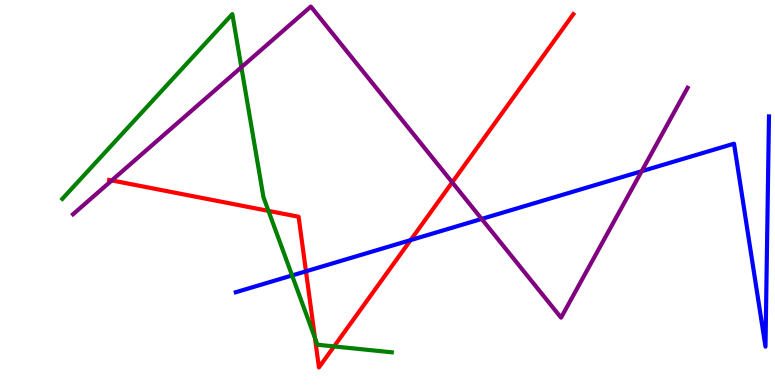[{'lines': ['blue', 'red'], 'intersections': [{'x': 3.95, 'y': 2.95}, {'x': 5.3, 'y': 3.76}]}, {'lines': ['green', 'red'], 'intersections': [{'x': 3.46, 'y': 4.52}, {'x': 4.06, 'y': 1.22}, {'x': 4.31, 'y': 1.0}]}, {'lines': ['purple', 'red'], 'intersections': [{'x': 1.44, 'y': 5.31}, {'x': 5.84, 'y': 5.26}]}, {'lines': ['blue', 'green'], 'intersections': [{'x': 3.77, 'y': 2.85}]}, {'lines': ['blue', 'purple'], 'intersections': [{'x': 6.21, 'y': 4.31}, {'x': 8.28, 'y': 5.55}]}, {'lines': ['green', 'purple'], 'intersections': [{'x': 3.11, 'y': 8.25}]}]